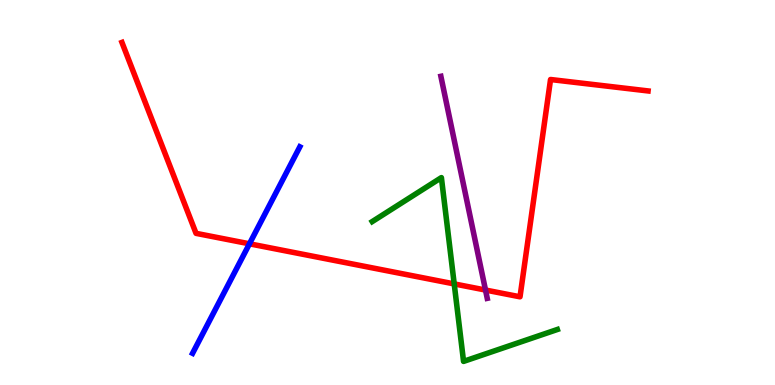[{'lines': ['blue', 'red'], 'intersections': [{'x': 3.22, 'y': 3.67}]}, {'lines': ['green', 'red'], 'intersections': [{'x': 5.86, 'y': 2.63}]}, {'lines': ['purple', 'red'], 'intersections': [{'x': 6.26, 'y': 2.47}]}, {'lines': ['blue', 'green'], 'intersections': []}, {'lines': ['blue', 'purple'], 'intersections': []}, {'lines': ['green', 'purple'], 'intersections': []}]